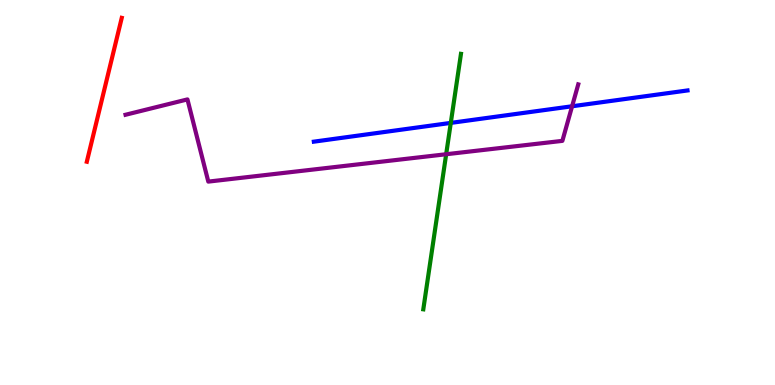[{'lines': ['blue', 'red'], 'intersections': []}, {'lines': ['green', 'red'], 'intersections': []}, {'lines': ['purple', 'red'], 'intersections': []}, {'lines': ['blue', 'green'], 'intersections': [{'x': 5.82, 'y': 6.81}]}, {'lines': ['blue', 'purple'], 'intersections': [{'x': 7.38, 'y': 7.24}]}, {'lines': ['green', 'purple'], 'intersections': [{'x': 5.76, 'y': 5.99}]}]